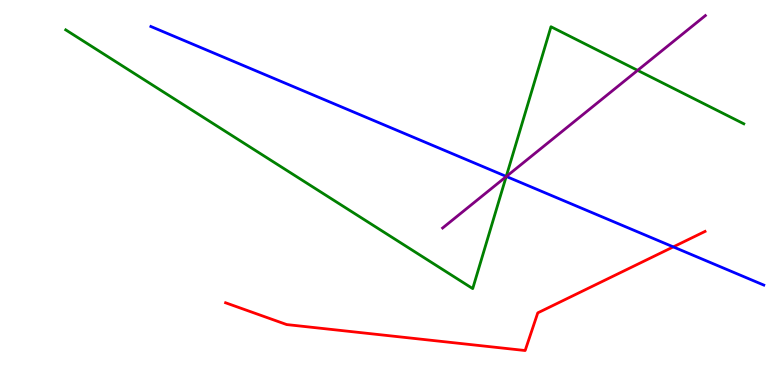[{'lines': ['blue', 'red'], 'intersections': [{'x': 8.69, 'y': 3.59}]}, {'lines': ['green', 'red'], 'intersections': []}, {'lines': ['purple', 'red'], 'intersections': []}, {'lines': ['blue', 'green'], 'intersections': [{'x': 6.53, 'y': 5.42}]}, {'lines': ['blue', 'purple'], 'intersections': [{'x': 6.53, 'y': 5.42}]}, {'lines': ['green', 'purple'], 'intersections': [{'x': 6.53, 'y': 5.41}, {'x': 8.23, 'y': 8.17}]}]